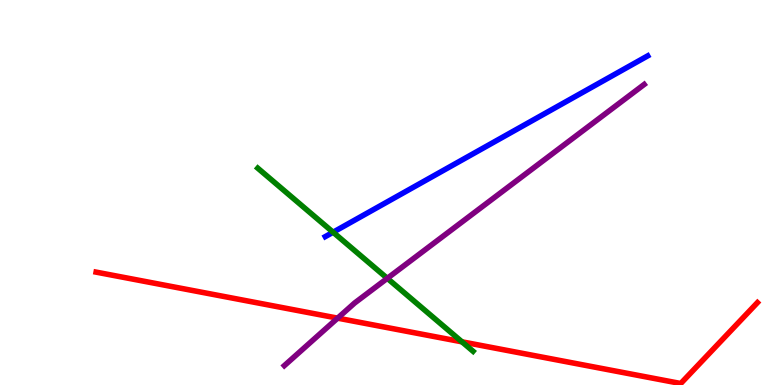[{'lines': ['blue', 'red'], 'intersections': []}, {'lines': ['green', 'red'], 'intersections': [{'x': 5.96, 'y': 1.12}]}, {'lines': ['purple', 'red'], 'intersections': [{'x': 4.36, 'y': 1.74}]}, {'lines': ['blue', 'green'], 'intersections': [{'x': 4.3, 'y': 3.97}]}, {'lines': ['blue', 'purple'], 'intersections': []}, {'lines': ['green', 'purple'], 'intersections': [{'x': 5.0, 'y': 2.77}]}]